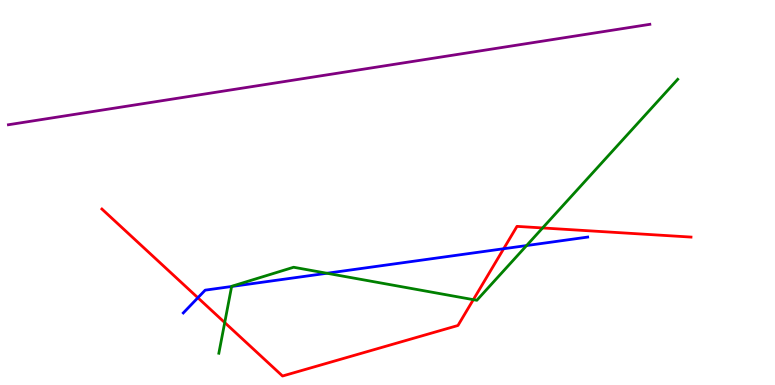[{'lines': ['blue', 'red'], 'intersections': [{'x': 2.55, 'y': 2.27}, {'x': 6.5, 'y': 3.54}]}, {'lines': ['green', 'red'], 'intersections': [{'x': 2.9, 'y': 1.62}, {'x': 6.11, 'y': 2.22}, {'x': 7.0, 'y': 4.08}]}, {'lines': ['purple', 'red'], 'intersections': []}, {'lines': ['blue', 'green'], 'intersections': [{'x': 2.99, 'y': 2.56}, {'x': 4.22, 'y': 2.9}, {'x': 6.79, 'y': 3.62}]}, {'lines': ['blue', 'purple'], 'intersections': []}, {'lines': ['green', 'purple'], 'intersections': []}]